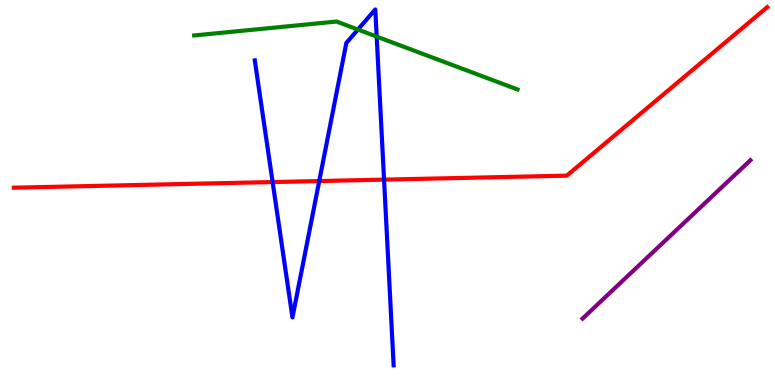[{'lines': ['blue', 'red'], 'intersections': [{'x': 3.52, 'y': 5.27}, {'x': 4.12, 'y': 5.3}, {'x': 4.96, 'y': 5.33}]}, {'lines': ['green', 'red'], 'intersections': []}, {'lines': ['purple', 'red'], 'intersections': []}, {'lines': ['blue', 'green'], 'intersections': [{'x': 4.62, 'y': 9.23}, {'x': 4.86, 'y': 9.05}]}, {'lines': ['blue', 'purple'], 'intersections': []}, {'lines': ['green', 'purple'], 'intersections': []}]